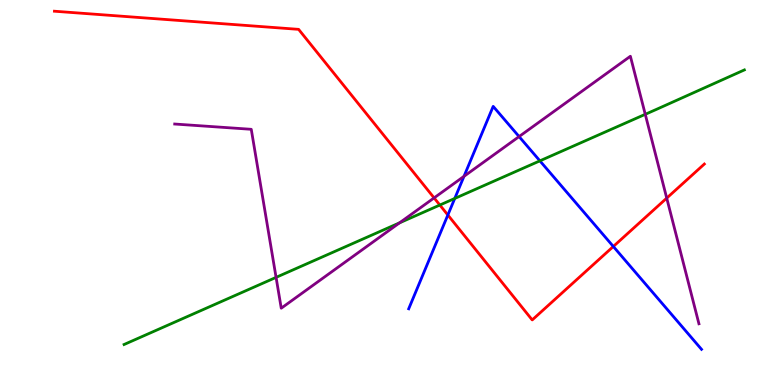[{'lines': ['blue', 'red'], 'intersections': [{'x': 5.78, 'y': 4.42}, {'x': 7.91, 'y': 3.6}]}, {'lines': ['green', 'red'], 'intersections': [{'x': 5.68, 'y': 4.67}]}, {'lines': ['purple', 'red'], 'intersections': [{'x': 5.6, 'y': 4.86}, {'x': 8.6, 'y': 4.85}]}, {'lines': ['blue', 'green'], 'intersections': [{'x': 5.87, 'y': 4.85}, {'x': 6.97, 'y': 5.82}]}, {'lines': ['blue', 'purple'], 'intersections': [{'x': 5.99, 'y': 5.42}, {'x': 6.7, 'y': 6.45}]}, {'lines': ['green', 'purple'], 'intersections': [{'x': 3.56, 'y': 2.8}, {'x': 5.16, 'y': 4.21}, {'x': 8.33, 'y': 7.03}]}]